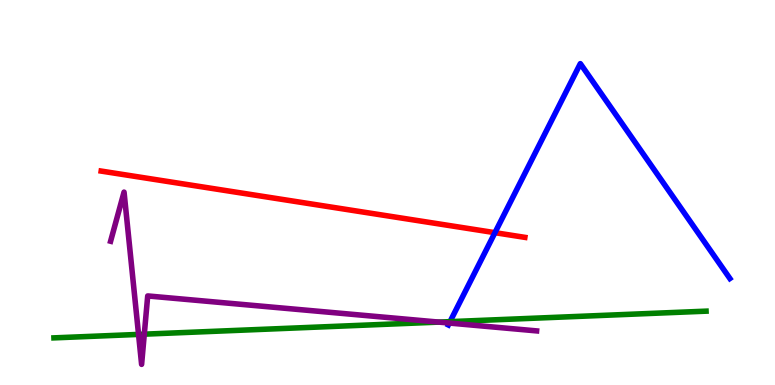[{'lines': ['blue', 'red'], 'intersections': [{'x': 6.39, 'y': 3.96}]}, {'lines': ['green', 'red'], 'intersections': []}, {'lines': ['purple', 'red'], 'intersections': []}, {'lines': ['blue', 'green'], 'intersections': [{'x': 5.81, 'y': 1.65}]}, {'lines': ['blue', 'purple'], 'intersections': [{'x': 5.8, 'y': 1.61}]}, {'lines': ['green', 'purple'], 'intersections': [{'x': 1.79, 'y': 1.31}, {'x': 1.86, 'y': 1.32}, {'x': 5.66, 'y': 1.63}]}]